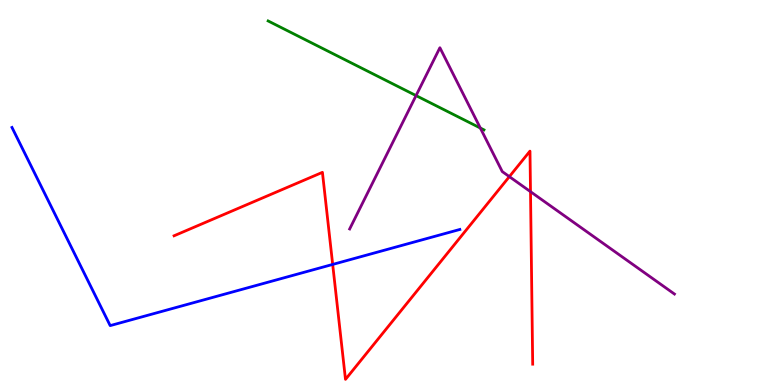[{'lines': ['blue', 'red'], 'intersections': [{'x': 4.29, 'y': 3.13}]}, {'lines': ['green', 'red'], 'intersections': []}, {'lines': ['purple', 'red'], 'intersections': [{'x': 6.57, 'y': 5.41}, {'x': 6.85, 'y': 5.02}]}, {'lines': ['blue', 'green'], 'intersections': []}, {'lines': ['blue', 'purple'], 'intersections': []}, {'lines': ['green', 'purple'], 'intersections': [{'x': 5.37, 'y': 7.52}, {'x': 6.2, 'y': 6.67}]}]